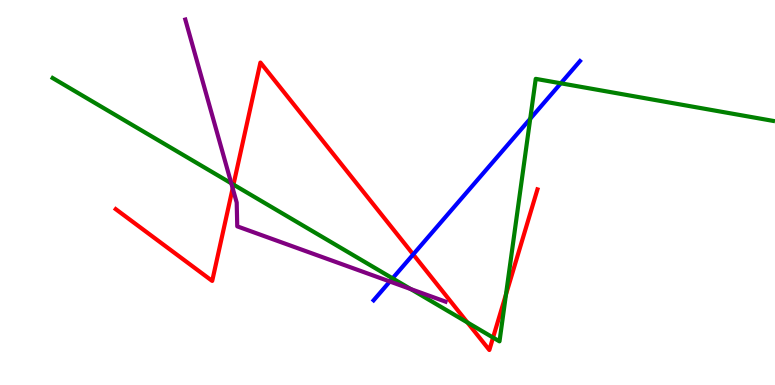[{'lines': ['blue', 'red'], 'intersections': [{'x': 5.33, 'y': 3.39}]}, {'lines': ['green', 'red'], 'intersections': [{'x': 3.01, 'y': 5.21}, {'x': 6.03, 'y': 1.62}, {'x': 6.36, 'y': 1.23}, {'x': 6.53, 'y': 2.35}]}, {'lines': ['purple', 'red'], 'intersections': [{'x': 3.0, 'y': 5.11}]}, {'lines': ['blue', 'green'], 'intersections': [{'x': 5.07, 'y': 2.77}, {'x': 6.84, 'y': 6.92}, {'x': 7.24, 'y': 7.84}]}, {'lines': ['blue', 'purple'], 'intersections': [{'x': 5.03, 'y': 2.69}]}, {'lines': ['green', 'purple'], 'intersections': [{'x': 2.98, 'y': 5.24}, {'x': 5.3, 'y': 2.49}]}]